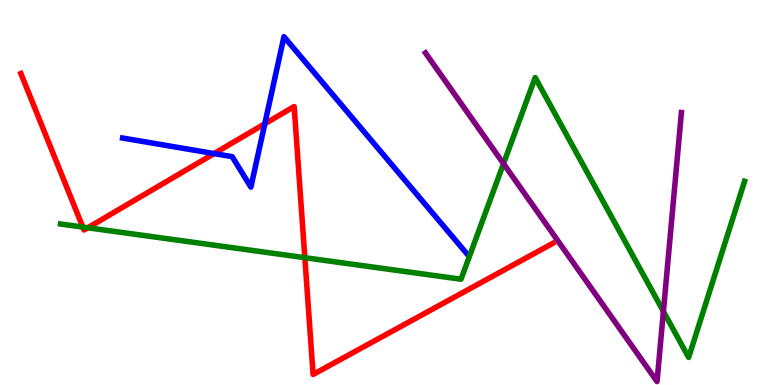[{'lines': ['blue', 'red'], 'intersections': [{'x': 2.76, 'y': 6.01}, {'x': 3.42, 'y': 6.78}]}, {'lines': ['green', 'red'], 'intersections': [{'x': 1.07, 'y': 4.1}, {'x': 1.13, 'y': 4.08}, {'x': 3.93, 'y': 3.31}]}, {'lines': ['purple', 'red'], 'intersections': []}, {'lines': ['blue', 'green'], 'intersections': []}, {'lines': ['blue', 'purple'], 'intersections': []}, {'lines': ['green', 'purple'], 'intersections': [{'x': 6.5, 'y': 5.75}, {'x': 8.56, 'y': 1.91}]}]